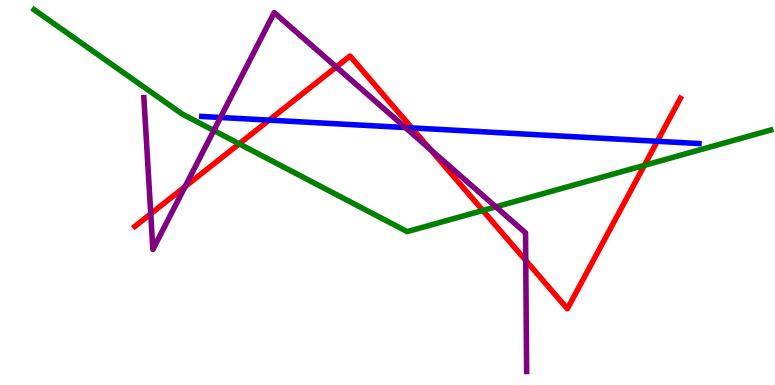[{'lines': ['blue', 'red'], 'intersections': [{'x': 3.47, 'y': 6.88}, {'x': 5.31, 'y': 6.68}, {'x': 8.48, 'y': 6.33}]}, {'lines': ['green', 'red'], 'intersections': [{'x': 3.09, 'y': 6.26}, {'x': 6.23, 'y': 4.53}, {'x': 8.31, 'y': 5.71}]}, {'lines': ['purple', 'red'], 'intersections': [{'x': 1.95, 'y': 4.45}, {'x': 2.39, 'y': 5.15}, {'x': 4.34, 'y': 8.26}, {'x': 5.55, 'y': 6.12}, {'x': 6.78, 'y': 3.24}]}, {'lines': ['blue', 'green'], 'intersections': []}, {'lines': ['blue', 'purple'], 'intersections': [{'x': 2.85, 'y': 6.95}, {'x': 5.23, 'y': 6.69}]}, {'lines': ['green', 'purple'], 'intersections': [{'x': 2.76, 'y': 6.61}, {'x': 6.4, 'y': 4.63}]}]